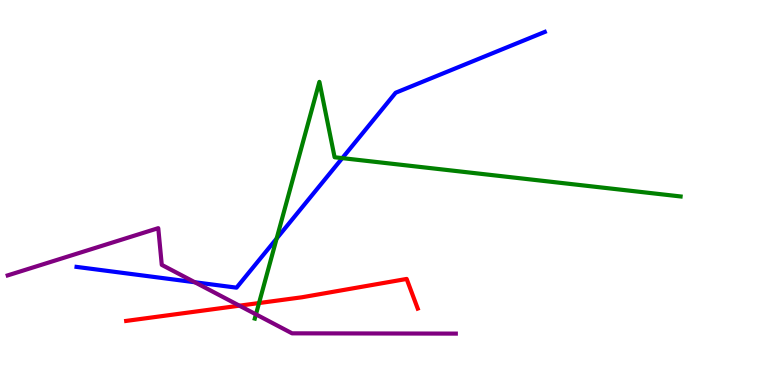[{'lines': ['blue', 'red'], 'intersections': []}, {'lines': ['green', 'red'], 'intersections': [{'x': 3.34, 'y': 2.13}]}, {'lines': ['purple', 'red'], 'intersections': [{'x': 3.09, 'y': 2.06}]}, {'lines': ['blue', 'green'], 'intersections': [{'x': 3.57, 'y': 3.8}, {'x': 4.42, 'y': 5.89}]}, {'lines': ['blue', 'purple'], 'intersections': [{'x': 2.51, 'y': 2.67}]}, {'lines': ['green', 'purple'], 'intersections': [{'x': 3.3, 'y': 1.83}]}]